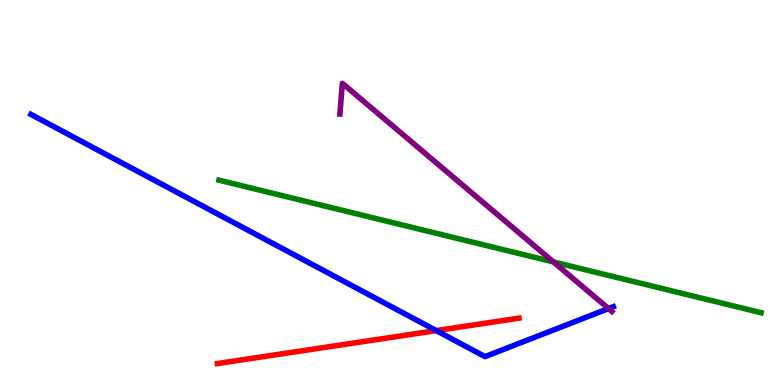[{'lines': ['blue', 'red'], 'intersections': [{'x': 5.63, 'y': 1.41}]}, {'lines': ['green', 'red'], 'intersections': []}, {'lines': ['purple', 'red'], 'intersections': []}, {'lines': ['blue', 'green'], 'intersections': []}, {'lines': ['blue', 'purple'], 'intersections': [{'x': 7.85, 'y': 1.99}]}, {'lines': ['green', 'purple'], 'intersections': [{'x': 7.14, 'y': 3.2}]}]